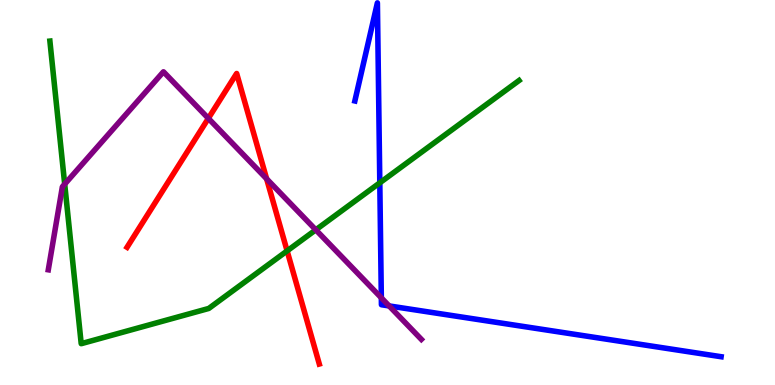[{'lines': ['blue', 'red'], 'intersections': []}, {'lines': ['green', 'red'], 'intersections': [{'x': 3.7, 'y': 3.48}]}, {'lines': ['purple', 'red'], 'intersections': [{'x': 2.69, 'y': 6.93}, {'x': 3.44, 'y': 5.36}]}, {'lines': ['blue', 'green'], 'intersections': [{'x': 4.9, 'y': 5.25}]}, {'lines': ['blue', 'purple'], 'intersections': [{'x': 4.92, 'y': 2.26}, {'x': 5.02, 'y': 2.05}]}, {'lines': ['green', 'purple'], 'intersections': [{'x': 0.835, 'y': 5.22}, {'x': 4.07, 'y': 4.03}]}]